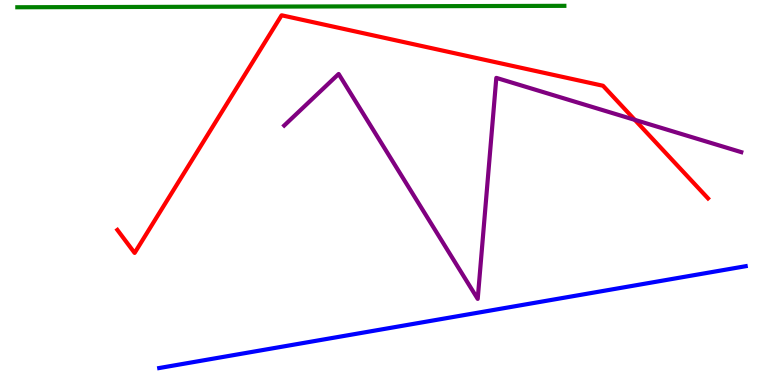[{'lines': ['blue', 'red'], 'intersections': []}, {'lines': ['green', 'red'], 'intersections': []}, {'lines': ['purple', 'red'], 'intersections': [{'x': 8.19, 'y': 6.89}]}, {'lines': ['blue', 'green'], 'intersections': []}, {'lines': ['blue', 'purple'], 'intersections': []}, {'lines': ['green', 'purple'], 'intersections': []}]